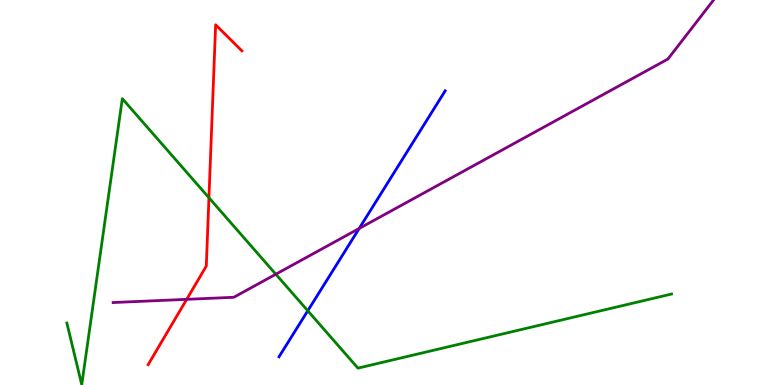[{'lines': ['blue', 'red'], 'intersections': []}, {'lines': ['green', 'red'], 'intersections': [{'x': 2.7, 'y': 4.86}]}, {'lines': ['purple', 'red'], 'intersections': [{'x': 2.41, 'y': 2.22}]}, {'lines': ['blue', 'green'], 'intersections': [{'x': 3.97, 'y': 1.93}]}, {'lines': ['blue', 'purple'], 'intersections': [{'x': 4.63, 'y': 4.07}]}, {'lines': ['green', 'purple'], 'intersections': [{'x': 3.56, 'y': 2.88}]}]